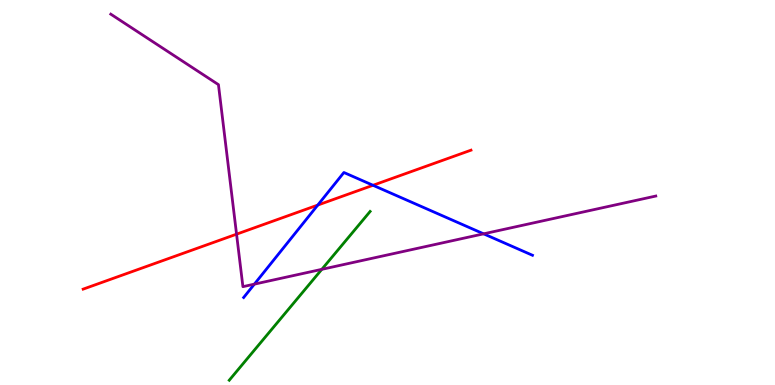[{'lines': ['blue', 'red'], 'intersections': [{'x': 4.1, 'y': 4.67}, {'x': 4.81, 'y': 5.19}]}, {'lines': ['green', 'red'], 'intersections': []}, {'lines': ['purple', 'red'], 'intersections': [{'x': 3.05, 'y': 3.92}]}, {'lines': ['blue', 'green'], 'intersections': []}, {'lines': ['blue', 'purple'], 'intersections': [{'x': 3.28, 'y': 2.62}, {'x': 6.24, 'y': 3.93}]}, {'lines': ['green', 'purple'], 'intersections': [{'x': 4.15, 'y': 3.0}]}]